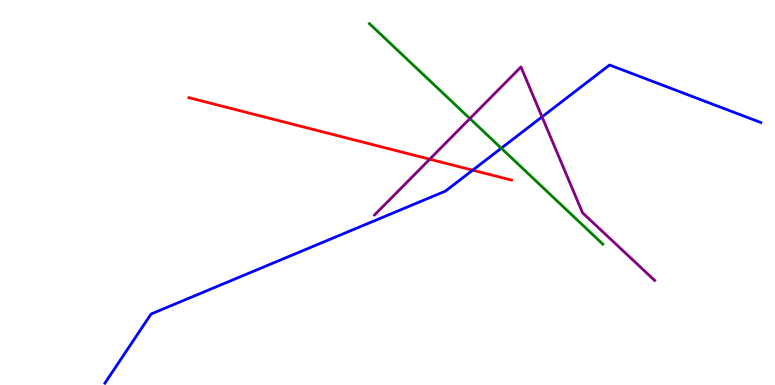[{'lines': ['blue', 'red'], 'intersections': [{'x': 6.1, 'y': 5.58}]}, {'lines': ['green', 'red'], 'intersections': []}, {'lines': ['purple', 'red'], 'intersections': [{'x': 5.54, 'y': 5.86}]}, {'lines': ['blue', 'green'], 'intersections': [{'x': 6.47, 'y': 6.15}]}, {'lines': ['blue', 'purple'], 'intersections': [{'x': 6.99, 'y': 6.96}]}, {'lines': ['green', 'purple'], 'intersections': [{'x': 6.06, 'y': 6.92}]}]